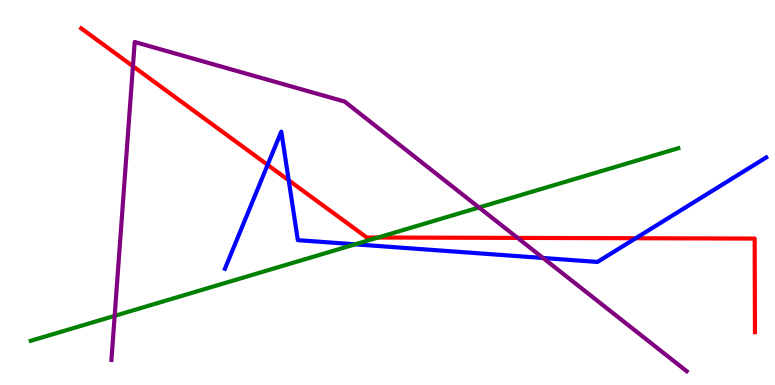[{'lines': ['blue', 'red'], 'intersections': [{'x': 3.45, 'y': 5.72}, {'x': 3.73, 'y': 5.32}, {'x': 8.2, 'y': 3.81}]}, {'lines': ['green', 'red'], 'intersections': [{'x': 4.88, 'y': 3.83}]}, {'lines': ['purple', 'red'], 'intersections': [{'x': 1.72, 'y': 8.28}, {'x': 6.68, 'y': 3.82}]}, {'lines': ['blue', 'green'], 'intersections': [{'x': 4.58, 'y': 3.65}]}, {'lines': ['blue', 'purple'], 'intersections': [{'x': 7.01, 'y': 3.3}]}, {'lines': ['green', 'purple'], 'intersections': [{'x': 1.48, 'y': 1.8}, {'x': 6.18, 'y': 4.61}]}]